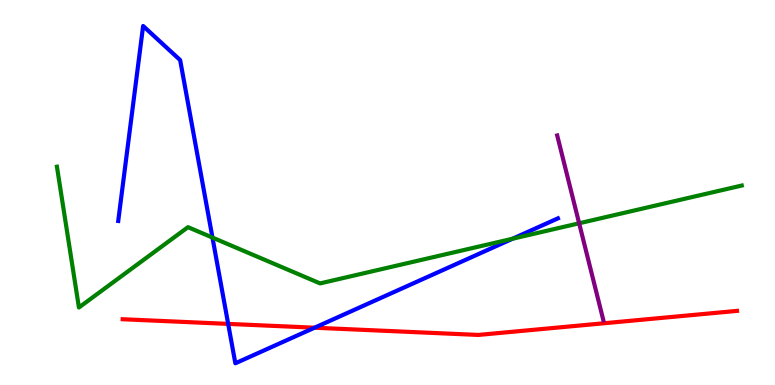[{'lines': ['blue', 'red'], 'intersections': [{'x': 2.94, 'y': 1.59}, {'x': 4.06, 'y': 1.49}]}, {'lines': ['green', 'red'], 'intersections': []}, {'lines': ['purple', 'red'], 'intersections': []}, {'lines': ['blue', 'green'], 'intersections': [{'x': 2.74, 'y': 3.83}, {'x': 6.61, 'y': 3.8}]}, {'lines': ['blue', 'purple'], 'intersections': []}, {'lines': ['green', 'purple'], 'intersections': [{'x': 7.47, 'y': 4.2}]}]